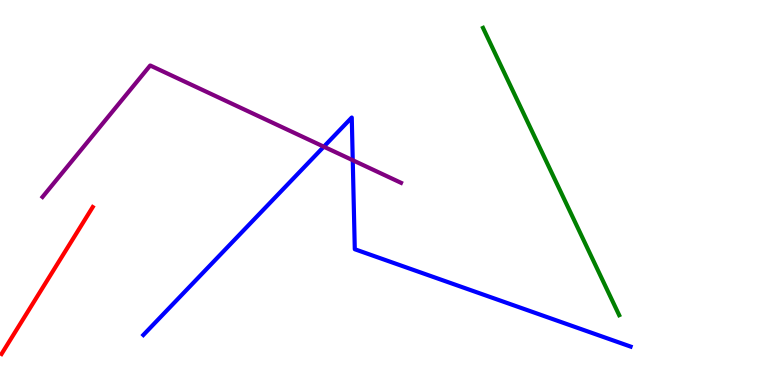[{'lines': ['blue', 'red'], 'intersections': []}, {'lines': ['green', 'red'], 'intersections': []}, {'lines': ['purple', 'red'], 'intersections': []}, {'lines': ['blue', 'green'], 'intersections': []}, {'lines': ['blue', 'purple'], 'intersections': [{'x': 4.18, 'y': 6.19}, {'x': 4.55, 'y': 5.84}]}, {'lines': ['green', 'purple'], 'intersections': []}]